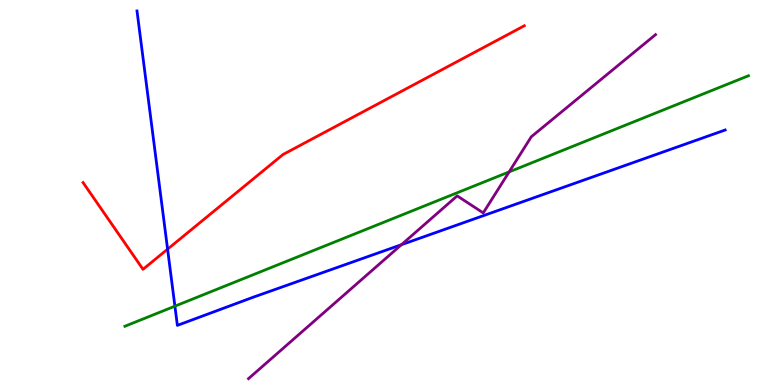[{'lines': ['blue', 'red'], 'intersections': [{'x': 2.16, 'y': 3.53}]}, {'lines': ['green', 'red'], 'intersections': []}, {'lines': ['purple', 'red'], 'intersections': []}, {'lines': ['blue', 'green'], 'intersections': [{'x': 2.26, 'y': 2.05}]}, {'lines': ['blue', 'purple'], 'intersections': [{'x': 5.18, 'y': 3.64}]}, {'lines': ['green', 'purple'], 'intersections': [{'x': 6.57, 'y': 5.53}]}]